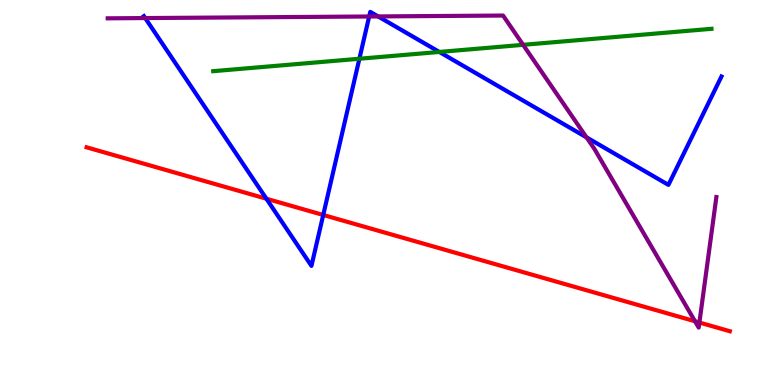[{'lines': ['blue', 'red'], 'intersections': [{'x': 3.44, 'y': 4.84}, {'x': 4.17, 'y': 4.42}]}, {'lines': ['green', 'red'], 'intersections': []}, {'lines': ['purple', 'red'], 'intersections': [{'x': 8.97, 'y': 1.66}, {'x': 9.02, 'y': 1.62}]}, {'lines': ['blue', 'green'], 'intersections': [{'x': 4.64, 'y': 8.47}, {'x': 5.67, 'y': 8.65}]}, {'lines': ['blue', 'purple'], 'intersections': [{'x': 1.87, 'y': 9.53}, {'x': 4.76, 'y': 9.57}, {'x': 4.88, 'y': 9.57}, {'x': 7.57, 'y': 6.43}]}, {'lines': ['green', 'purple'], 'intersections': [{'x': 6.75, 'y': 8.84}]}]